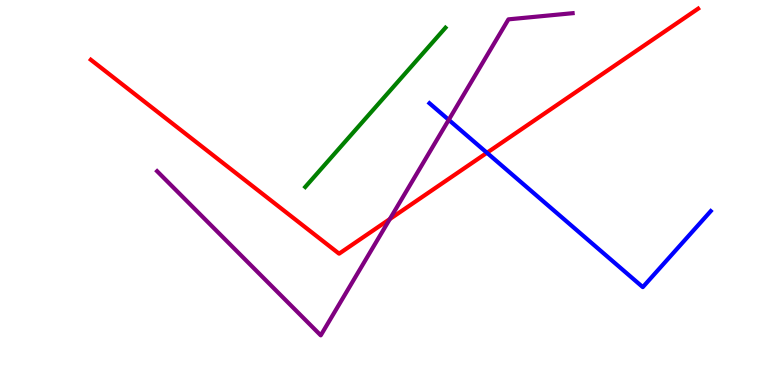[{'lines': ['blue', 'red'], 'intersections': [{'x': 6.28, 'y': 6.03}]}, {'lines': ['green', 'red'], 'intersections': []}, {'lines': ['purple', 'red'], 'intersections': [{'x': 5.03, 'y': 4.31}]}, {'lines': ['blue', 'green'], 'intersections': []}, {'lines': ['blue', 'purple'], 'intersections': [{'x': 5.79, 'y': 6.89}]}, {'lines': ['green', 'purple'], 'intersections': []}]